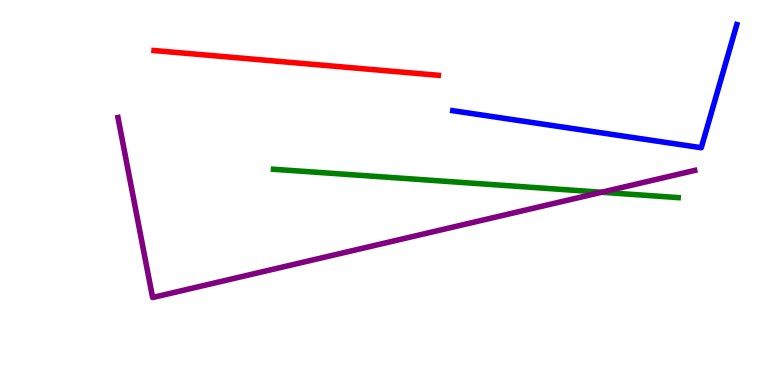[{'lines': ['blue', 'red'], 'intersections': []}, {'lines': ['green', 'red'], 'intersections': []}, {'lines': ['purple', 'red'], 'intersections': []}, {'lines': ['blue', 'green'], 'intersections': []}, {'lines': ['blue', 'purple'], 'intersections': []}, {'lines': ['green', 'purple'], 'intersections': [{'x': 7.76, 'y': 5.01}]}]